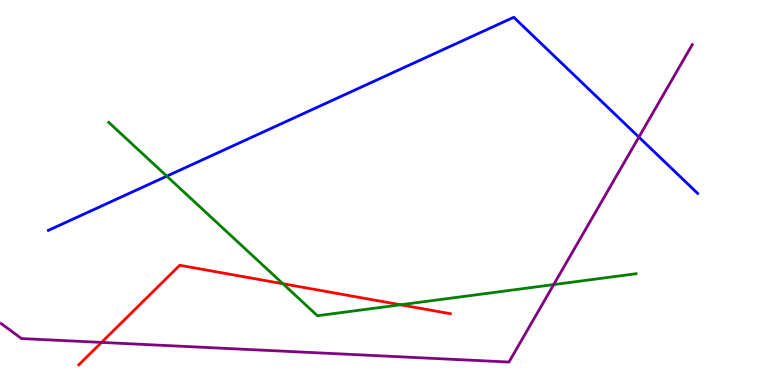[{'lines': ['blue', 'red'], 'intersections': []}, {'lines': ['green', 'red'], 'intersections': [{'x': 3.65, 'y': 2.63}, {'x': 5.17, 'y': 2.08}]}, {'lines': ['purple', 'red'], 'intersections': [{'x': 1.31, 'y': 1.11}]}, {'lines': ['blue', 'green'], 'intersections': [{'x': 2.15, 'y': 5.42}]}, {'lines': ['blue', 'purple'], 'intersections': [{'x': 8.24, 'y': 6.44}]}, {'lines': ['green', 'purple'], 'intersections': [{'x': 7.14, 'y': 2.61}]}]